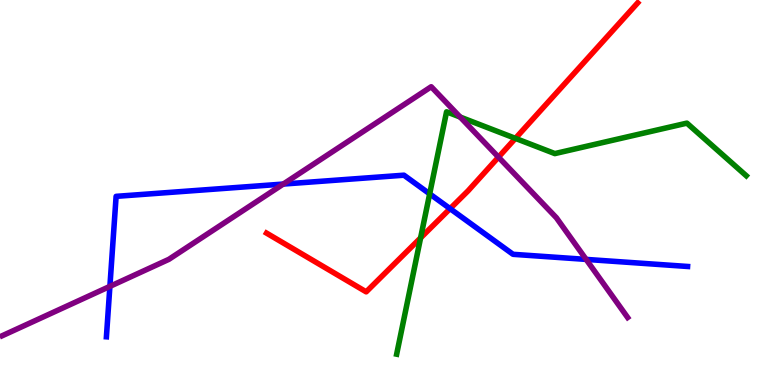[{'lines': ['blue', 'red'], 'intersections': [{'x': 5.81, 'y': 4.58}]}, {'lines': ['green', 'red'], 'intersections': [{'x': 5.43, 'y': 3.82}, {'x': 6.65, 'y': 6.41}]}, {'lines': ['purple', 'red'], 'intersections': [{'x': 6.43, 'y': 5.92}]}, {'lines': ['blue', 'green'], 'intersections': [{'x': 5.54, 'y': 4.96}]}, {'lines': ['blue', 'purple'], 'intersections': [{'x': 1.42, 'y': 2.56}, {'x': 3.66, 'y': 5.22}, {'x': 7.56, 'y': 3.26}]}, {'lines': ['green', 'purple'], 'intersections': [{'x': 5.94, 'y': 6.96}]}]